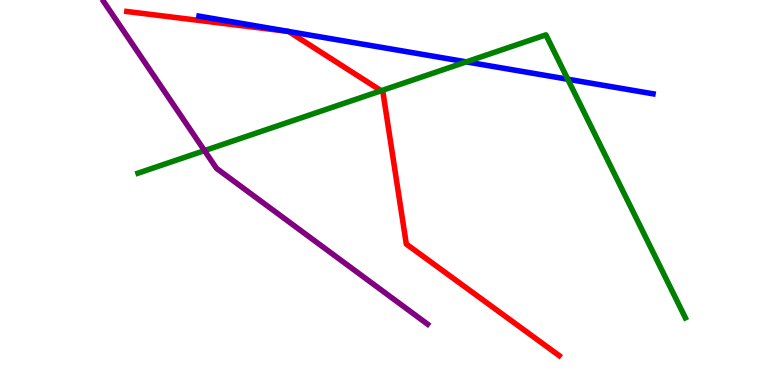[{'lines': ['blue', 'red'], 'intersections': [{'x': 3.72, 'y': 9.18}, {'x': 3.72, 'y': 9.18}]}, {'lines': ['green', 'red'], 'intersections': [{'x': 4.92, 'y': 7.64}]}, {'lines': ['purple', 'red'], 'intersections': []}, {'lines': ['blue', 'green'], 'intersections': [{'x': 6.02, 'y': 8.39}, {'x': 7.33, 'y': 7.94}]}, {'lines': ['blue', 'purple'], 'intersections': []}, {'lines': ['green', 'purple'], 'intersections': [{'x': 2.64, 'y': 6.09}]}]